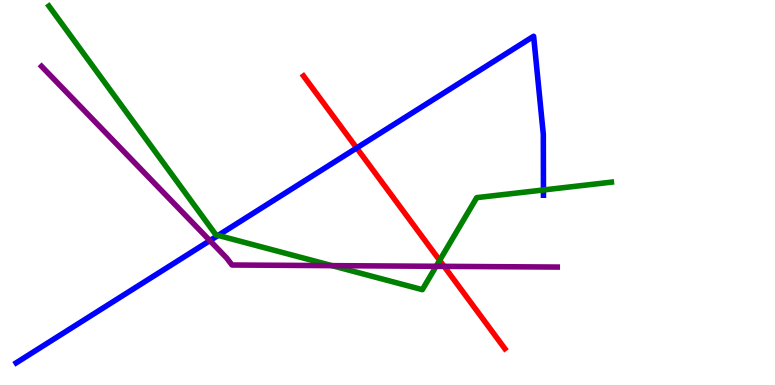[{'lines': ['blue', 'red'], 'intersections': [{'x': 4.6, 'y': 6.16}]}, {'lines': ['green', 'red'], 'intersections': [{'x': 5.67, 'y': 3.24}]}, {'lines': ['purple', 'red'], 'intersections': [{'x': 5.73, 'y': 3.08}]}, {'lines': ['blue', 'green'], 'intersections': [{'x': 2.81, 'y': 3.89}, {'x': 7.01, 'y': 5.07}]}, {'lines': ['blue', 'purple'], 'intersections': [{'x': 2.71, 'y': 3.75}]}, {'lines': ['green', 'purple'], 'intersections': [{'x': 4.28, 'y': 3.1}, {'x': 5.63, 'y': 3.08}]}]